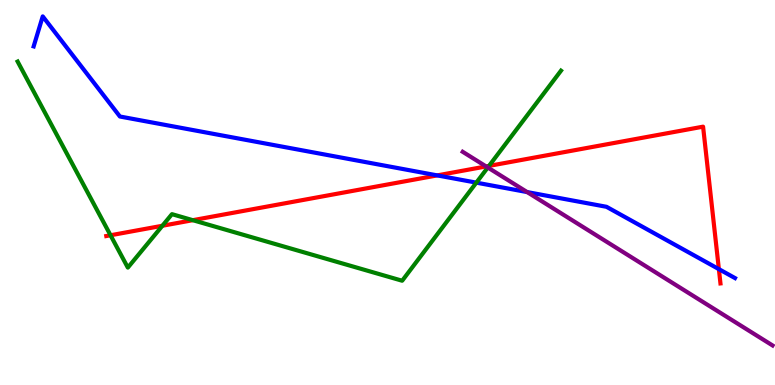[{'lines': ['blue', 'red'], 'intersections': [{'x': 5.64, 'y': 5.44}, {'x': 9.28, 'y': 3.01}]}, {'lines': ['green', 'red'], 'intersections': [{'x': 1.43, 'y': 3.89}, {'x': 2.1, 'y': 4.14}, {'x': 2.49, 'y': 4.28}, {'x': 6.31, 'y': 5.69}]}, {'lines': ['purple', 'red'], 'intersections': [{'x': 6.27, 'y': 5.68}]}, {'lines': ['blue', 'green'], 'intersections': [{'x': 6.15, 'y': 5.26}]}, {'lines': ['blue', 'purple'], 'intersections': [{'x': 6.8, 'y': 5.01}]}, {'lines': ['green', 'purple'], 'intersections': [{'x': 6.29, 'y': 5.65}]}]